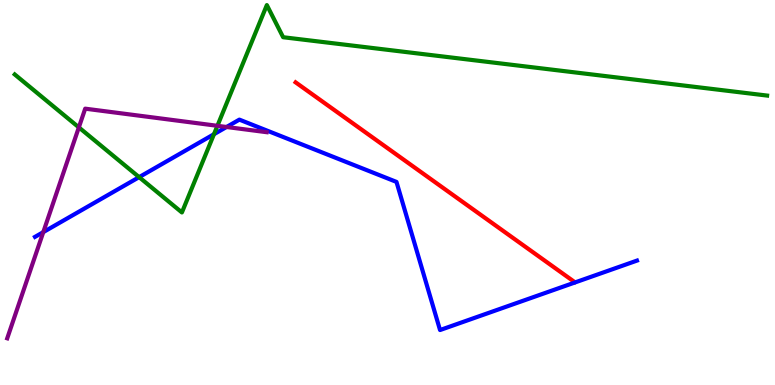[{'lines': ['blue', 'red'], 'intersections': []}, {'lines': ['green', 'red'], 'intersections': []}, {'lines': ['purple', 'red'], 'intersections': []}, {'lines': ['blue', 'green'], 'intersections': [{'x': 1.8, 'y': 5.4}, {'x': 2.76, 'y': 6.51}]}, {'lines': ['blue', 'purple'], 'intersections': [{'x': 0.559, 'y': 3.97}, {'x': 2.92, 'y': 6.7}]}, {'lines': ['green', 'purple'], 'intersections': [{'x': 1.02, 'y': 6.69}, {'x': 2.81, 'y': 6.73}]}]